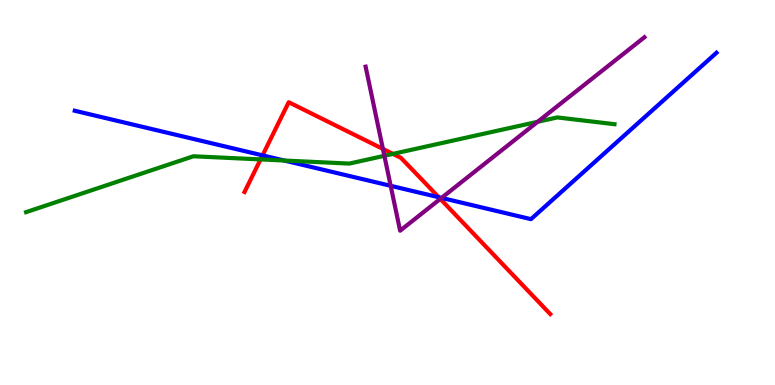[{'lines': ['blue', 'red'], 'intersections': [{'x': 3.39, 'y': 5.96}, {'x': 5.66, 'y': 4.88}]}, {'lines': ['green', 'red'], 'intersections': [{'x': 3.36, 'y': 5.86}, {'x': 5.07, 'y': 6.0}]}, {'lines': ['purple', 'red'], 'intersections': [{'x': 4.94, 'y': 6.13}, {'x': 5.68, 'y': 4.83}]}, {'lines': ['blue', 'green'], 'intersections': [{'x': 3.67, 'y': 5.83}]}, {'lines': ['blue', 'purple'], 'intersections': [{'x': 5.04, 'y': 5.17}, {'x': 5.7, 'y': 4.86}]}, {'lines': ['green', 'purple'], 'intersections': [{'x': 4.96, 'y': 5.95}, {'x': 6.94, 'y': 6.84}]}]